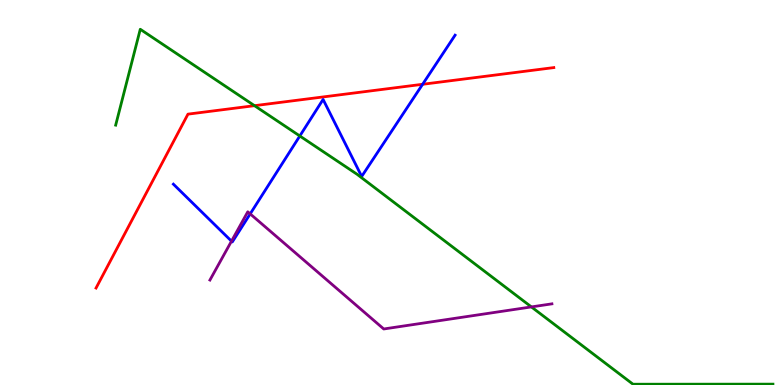[{'lines': ['blue', 'red'], 'intersections': [{'x': 5.45, 'y': 7.81}]}, {'lines': ['green', 'red'], 'intersections': [{'x': 3.28, 'y': 7.26}]}, {'lines': ['purple', 'red'], 'intersections': []}, {'lines': ['blue', 'green'], 'intersections': [{'x': 3.87, 'y': 6.47}]}, {'lines': ['blue', 'purple'], 'intersections': [{'x': 2.99, 'y': 3.74}, {'x': 3.23, 'y': 4.44}]}, {'lines': ['green', 'purple'], 'intersections': [{'x': 6.86, 'y': 2.03}]}]